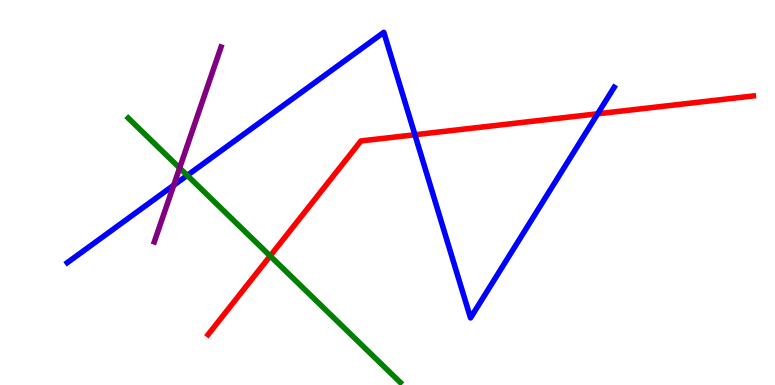[{'lines': ['blue', 'red'], 'intersections': [{'x': 5.35, 'y': 6.5}, {'x': 7.71, 'y': 7.04}]}, {'lines': ['green', 'red'], 'intersections': [{'x': 3.49, 'y': 3.35}]}, {'lines': ['purple', 'red'], 'intersections': []}, {'lines': ['blue', 'green'], 'intersections': [{'x': 2.42, 'y': 5.44}]}, {'lines': ['blue', 'purple'], 'intersections': [{'x': 2.24, 'y': 5.19}]}, {'lines': ['green', 'purple'], 'intersections': [{'x': 2.32, 'y': 5.64}]}]